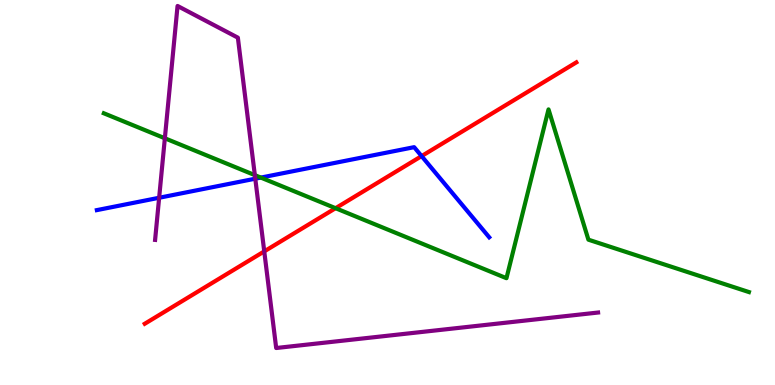[{'lines': ['blue', 'red'], 'intersections': [{'x': 5.44, 'y': 5.95}]}, {'lines': ['green', 'red'], 'intersections': [{'x': 4.33, 'y': 4.59}]}, {'lines': ['purple', 'red'], 'intersections': [{'x': 3.41, 'y': 3.47}]}, {'lines': ['blue', 'green'], 'intersections': [{'x': 3.37, 'y': 5.39}]}, {'lines': ['blue', 'purple'], 'intersections': [{'x': 2.05, 'y': 4.86}, {'x': 3.29, 'y': 5.36}]}, {'lines': ['green', 'purple'], 'intersections': [{'x': 2.13, 'y': 6.41}, {'x': 3.29, 'y': 5.45}]}]